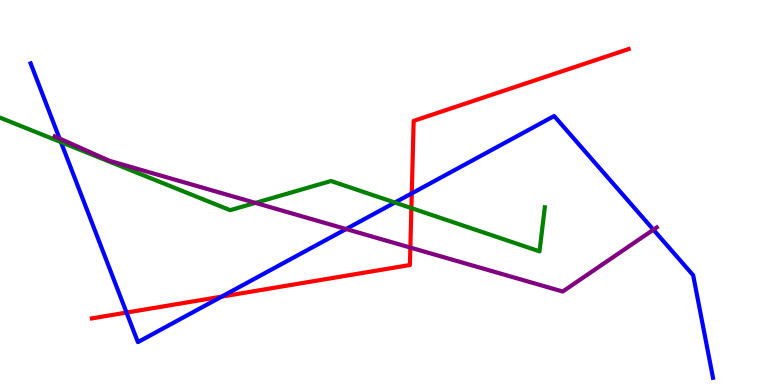[{'lines': ['blue', 'red'], 'intersections': [{'x': 1.63, 'y': 1.88}, {'x': 2.86, 'y': 2.3}, {'x': 5.31, 'y': 4.98}]}, {'lines': ['green', 'red'], 'intersections': [{'x': 5.31, 'y': 4.59}]}, {'lines': ['purple', 'red'], 'intersections': [{'x': 5.3, 'y': 3.57}]}, {'lines': ['blue', 'green'], 'intersections': [{'x': 0.786, 'y': 6.31}, {'x': 5.1, 'y': 4.74}]}, {'lines': ['blue', 'purple'], 'intersections': [{'x': 0.769, 'y': 6.4}, {'x': 4.47, 'y': 4.05}, {'x': 8.43, 'y': 4.03}]}, {'lines': ['green', 'purple'], 'intersections': [{'x': 3.3, 'y': 4.73}]}]